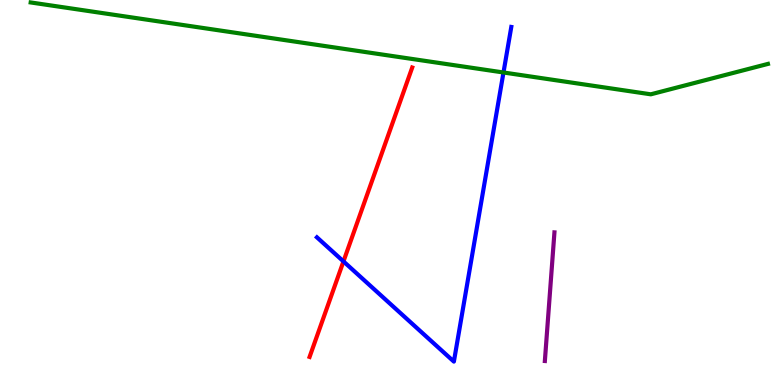[{'lines': ['blue', 'red'], 'intersections': [{'x': 4.43, 'y': 3.21}]}, {'lines': ['green', 'red'], 'intersections': []}, {'lines': ['purple', 'red'], 'intersections': []}, {'lines': ['blue', 'green'], 'intersections': [{'x': 6.5, 'y': 8.12}]}, {'lines': ['blue', 'purple'], 'intersections': []}, {'lines': ['green', 'purple'], 'intersections': []}]